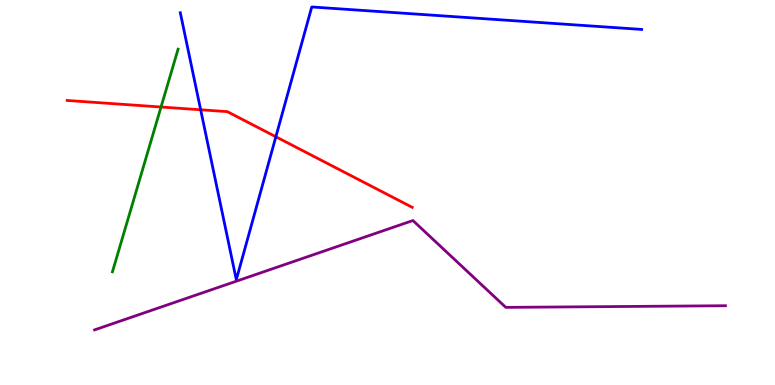[{'lines': ['blue', 'red'], 'intersections': [{'x': 2.59, 'y': 7.15}, {'x': 3.56, 'y': 6.45}]}, {'lines': ['green', 'red'], 'intersections': [{'x': 2.08, 'y': 7.22}]}, {'lines': ['purple', 'red'], 'intersections': []}, {'lines': ['blue', 'green'], 'intersections': []}, {'lines': ['blue', 'purple'], 'intersections': []}, {'lines': ['green', 'purple'], 'intersections': []}]